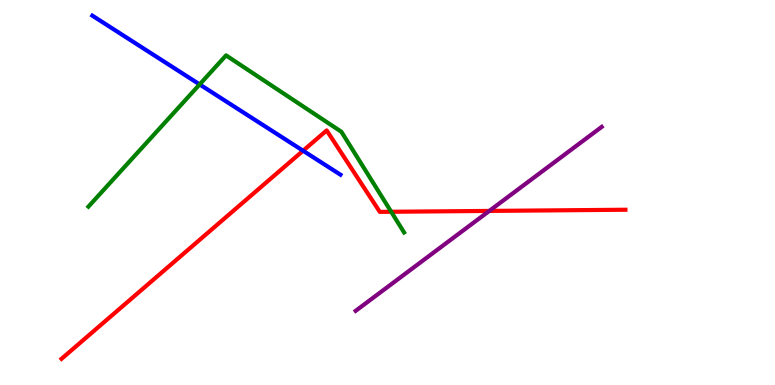[{'lines': ['blue', 'red'], 'intersections': [{'x': 3.91, 'y': 6.08}]}, {'lines': ['green', 'red'], 'intersections': [{'x': 5.05, 'y': 4.5}]}, {'lines': ['purple', 'red'], 'intersections': [{'x': 6.31, 'y': 4.52}]}, {'lines': ['blue', 'green'], 'intersections': [{'x': 2.58, 'y': 7.81}]}, {'lines': ['blue', 'purple'], 'intersections': []}, {'lines': ['green', 'purple'], 'intersections': []}]